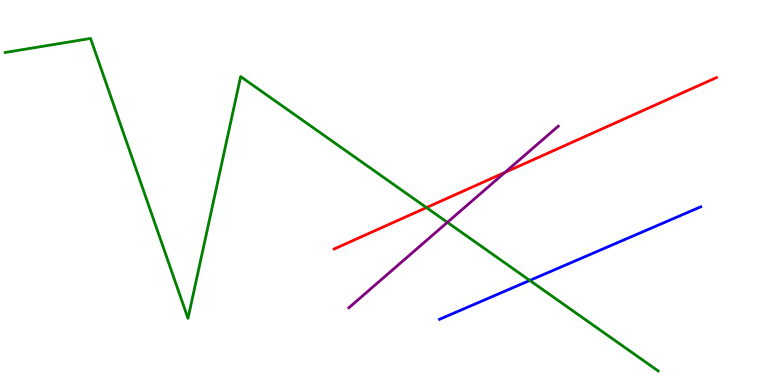[{'lines': ['blue', 'red'], 'intersections': []}, {'lines': ['green', 'red'], 'intersections': [{'x': 5.5, 'y': 4.61}]}, {'lines': ['purple', 'red'], 'intersections': [{'x': 6.52, 'y': 5.52}]}, {'lines': ['blue', 'green'], 'intersections': [{'x': 6.84, 'y': 2.72}]}, {'lines': ['blue', 'purple'], 'intersections': []}, {'lines': ['green', 'purple'], 'intersections': [{'x': 5.77, 'y': 4.22}]}]